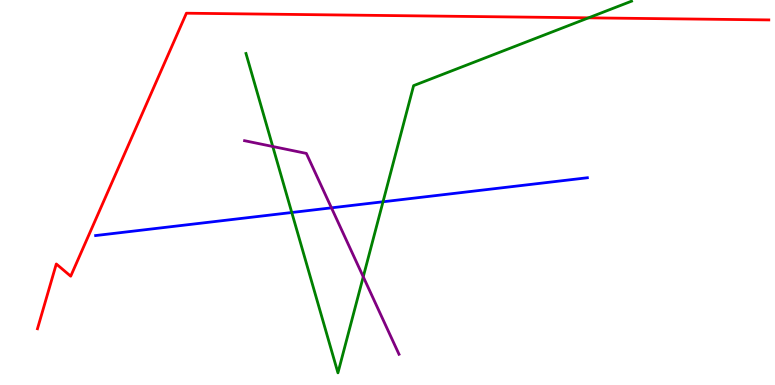[{'lines': ['blue', 'red'], 'intersections': []}, {'lines': ['green', 'red'], 'intersections': [{'x': 7.59, 'y': 9.54}]}, {'lines': ['purple', 'red'], 'intersections': []}, {'lines': ['blue', 'green'], 'intersections': [{'x': 3.76, 'y': 4.48}, {'x': 4.94, 'y': 4.76}]}, {'lines': ['blue', 'purple'], 'intersections': [{'x': 4.28, 'y': 4.6}]}, {'lines': ['green', 'purple'], 'intersections': [{'x': 3.52, 'y': 6.19}, {'x': 4.69, 'y': 2.81}]}]